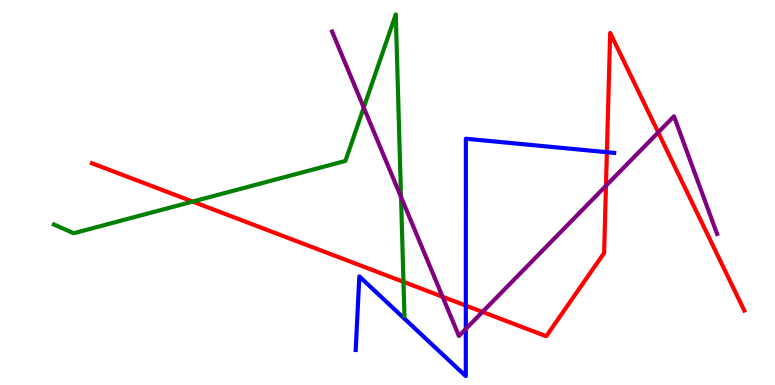[{'lines': ['blue', 'red'], 'intersections': [{'x': 6.01, 'y': 2.06}, {'x': 7.83, 'y': 6.05}]}, {'lines': ['green', 'red'], 'intersections': [{'x': 2.49, 'y': 4.76}, {'x': 5.21, 'y': 2.68}]}, {'lines': ['purple', 'red'], 'intersections': [{'x': 5.71, 'y': 2.29}, {'x': 6.23, 'y': 1.9}, {'x': 7.82, 'y': 5.17}, {'x': 8.49, 'y': 6.56}]}, {'lines': ['blue', 'green'], 'intersections': []}, {'lines': ['blue', 'purple'], 'intersections': [{'x': 6.01, 'y': 1.46}]}, {'lines': ['green', 'purple'], 'intersections': [{'x': 4.69, 'y': 7.21}, {'x': 5.17, 'y': 4.88}]}]